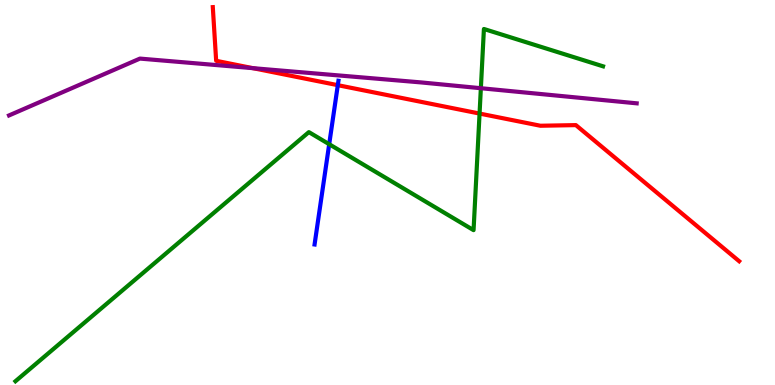[{'lines': ['blue', 'red'], 'intersections': [{'x': 4.36, 'y': 7.79}]}, {'lines': ['green', 'red'], 'intersections': [{'x': 6.19, 'y': 7.05}]}, {'lines': ['purple', 'red'], 'intersections': [{'x': 3.26, 'y': 8.23}]}, {'lines': ['blue', 'green'], 'intersections': [{'x': 4.25, 'y': 6.25}]}, {'lines': ['blue', 'purple'], 'intersections': []}, {'lines': ['green', 'purple'], 'intersections': [{'x': 6.2, 'y': 7.71}]}]